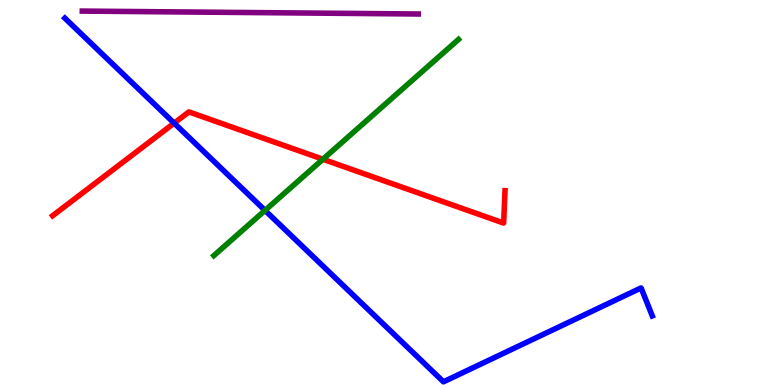[{'lines': ['blue', 'red'], 'intersections': [{'x': 2.25, 'y': 6.8}]}, {'lines': ['green', 'red'], 'intersections': [{'x': 4.17, 'y': 5.86}]}, {'lines': ['purple', 'red'], 'intersections': []}, {'lines': ['blue', 'green'], 'intersections': [{'x': 3.42, 'y': 4.53}]}, {'lines': ['blue', 'purple'], 'intersections': []}, {'lines': ['green', 'purple'], 'intersections': []}]